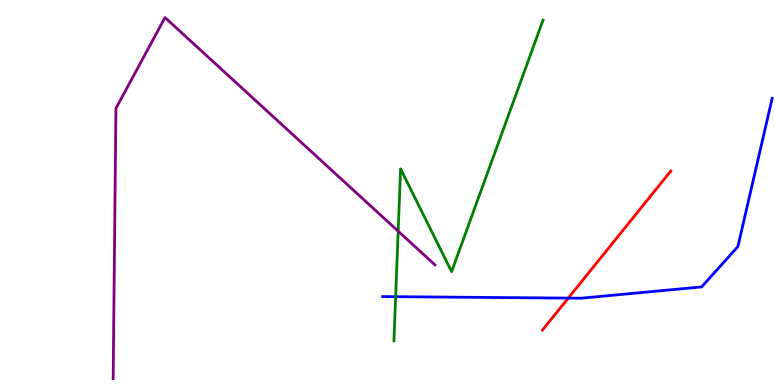[{'lines': ['blue', 'red'], 'intersections': [{'x': 7.33, 'y': 2.26}]}, {'lines': ['green', 'red'], 'intersections': []}, {'lines': ['purple', 'red'], 'intersections': []}, {'lines': ['blue', 'green'], 'intersections': [{'x': 5.11, 'y': 2.29}]}, {'lines': ['blue', 'purple'], 'intersections': []}, {'lines': ['green', 'purple'], 'intersections': [{'x': 5.14, 'y': 4.0}]}]